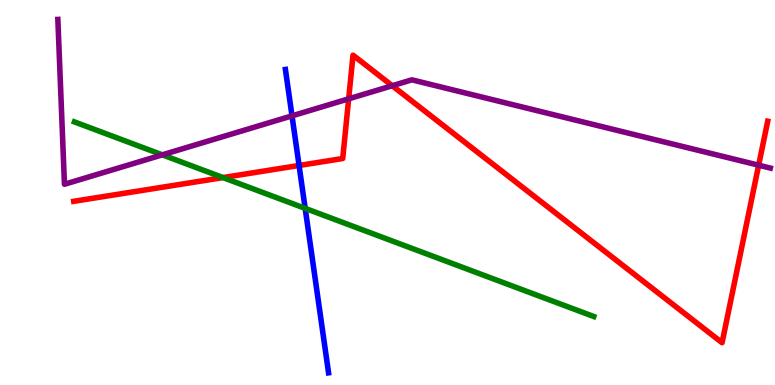[{'lines': ['blue', 'red'], 'intersections': [{'x': 3.86, 'y': 5.7}]}, {'lines': ['green', 'red'], 'intersections': [{'x': 2.88, 'y': 5.39}]}, {'lines': ['purple', 'red'], 'intersections': [{'x': 4.5, 'y': 7.43}, {'x': 5.06, 'y': 7.77}, {'x': 9.79, 'y': 5.71}]}, {'lines': ['blue', 'green'], 'intersections': [{'x': 3.94, 'y': 4.59}]}, {'lines': ['blue', 'purple'], 'intersections': [{'x': 3.77, 'y': 6.99}]}, {'lines': ['green', 'purple'], 'intersections': [{'x': 2.09, 'y': 5.98}]}]